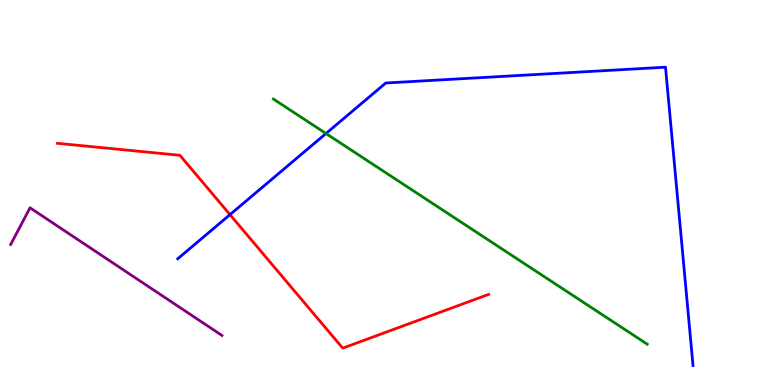[{'lines': ['blue', 'red'], 'intersections': [{'x': 2.97, 'y': 4.43}]}, {'lines': ['green', 'red'], 'intersections': []}, {'lines': ['purple', 'red'], 'intersections': []}, {'lines': ['blue', 'green'], 'intersections': [{'x': 4.21, 'y': 6.53}]}, {'lines': ['blue', 'purple'], 'intersections': []}, {'lines': ['green', 'purple'], 'intersections': []}]